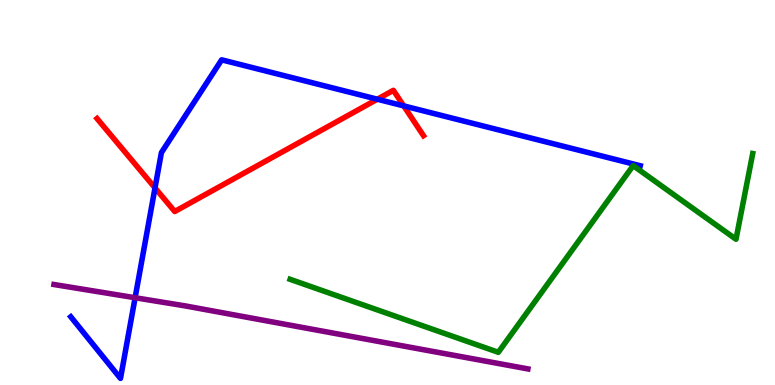[{'lines': ['blue', 'red'], 'intersections': [{'x': 2.0, 'y': 5.12}, {'x': 4.87, 'y': 7.42}, {'x': 5.21, 'y': 7.25}]}, {'lines': ['green', 'red'], 'intersections': []}, {'lines': ['purple', 'red'], 'intersections': []}, {'lines': ['blue', 'green'], 'intersections': []}, {'lines': ['blue', 'purple'], 'intersections': [{'x': 1.74, 'y': 2.27}]}, {'lines': ['green', 'purple'], 'intersections': []}]